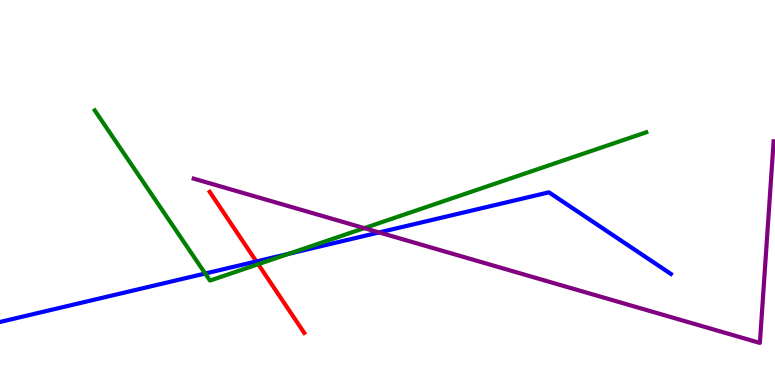[{'lines': ['blue', 'red'], 'intersections': [{'x': 3.31, 'y': 3.21}]}, {'lines': ['green', 'red'], 'intersections': [{'x': 3.33, 'y': 3.14}]}, {'lines': ['purple', 'red'], 'intersections': []}, {'lines': ['blue', 'green'], 'intersections': [{'x': 2.65, 'y': 2.9}, {'x': 3.73, 'y': 3.41}]}, {'lines': ['blue', 'purple'], 'intersections': [{'x': 4.89, 'y': 3.96}]}, {'lines': ['green', 'purple'], 'intersections': [{'x': 4.7, 'y': 4.07}]}]